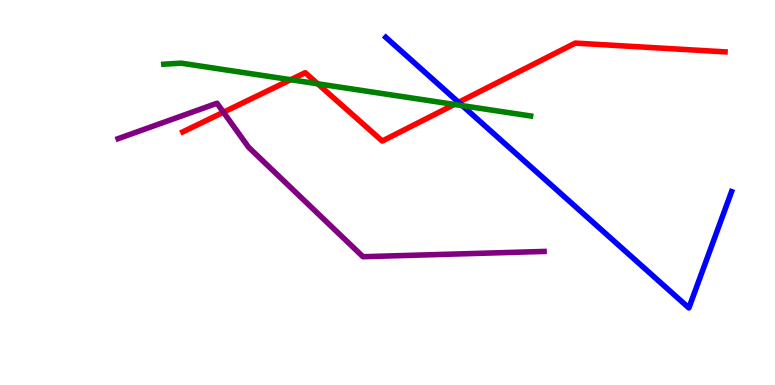[{'lines': ['blue', 'red'], 'intersections': [{'x': 5.92, 'y': 7.34}]}, {'lines': ['green', 'red'], 'intersections': [{'x': 3.75, 'y': 7.93}, {'x': 4.1, 'y': 7.82}, {'x': 5.86, 'y': 7.29}]}, {'lines': ['purple', 'red'], 'intersections': [{'x': 2.88, 'y': 7.09}]}, {'lines': ['blue', 'green'], 'intersections': [{'x': 5.97, 'y': 7.26}]}, {'lines': ['blue', 'purple'], 'intersections': []}, {'lines': ['green', 'purple'], 'intersections': []}]